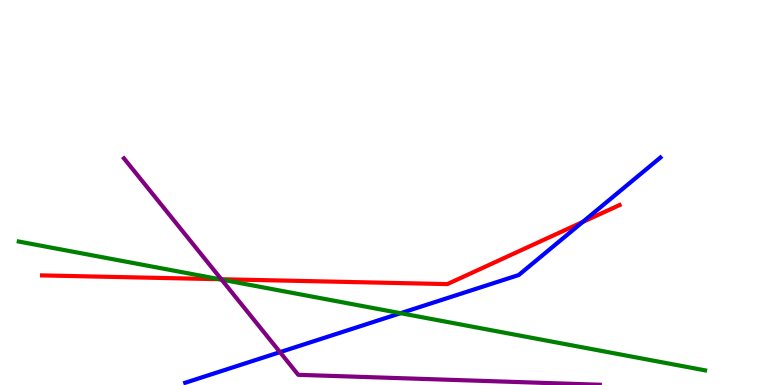[{'lines': ['blue', 'red'], 'intersections': [{'x': 7.52, 'y': 4.23}]}, {'lines': ['green', 'red'], 'intersections': [{'x': 2.83, 'y': 2.75}]}, {'lines': ['purple', 'red'], 'intersections': [{'x': 2.86, 'y': 2.75}]}, {'lines': ['blue', 'green'], 'intersections': [{'x': 5.17, 'y': 1.87}]}, {'lines': ['blue', 'purple'], 'intersections': [{'x': 3.61, 'y': 0.853}]}, {'lines': ['green', 'purple'], 'intersections': [{'x': 2.86, 'y': 2.74}]}]